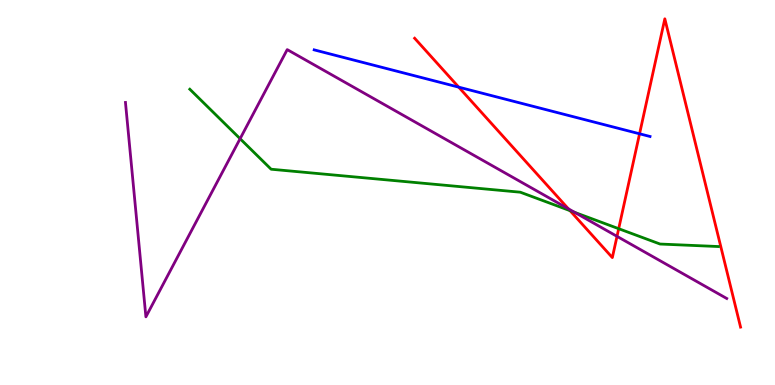[{'lines': ['blue', 'red'], 'intersections': [{'x': 5.92, 'y': 7.74}, {'x': 8.25, 'y': 6.53}]}, {'lines': ['green', 'red'], 'intersections': [{'x': 7.36, 'y': 4.53}, {'x': 7.98, 'y': 4.06}]}, {'lines': ['purple', 'red'], 'intersections': [{'x': 7.33, 'y': 4.58}, {'x': 7.96, 'y': 3.86}]}, {'lines': ['blue', 'green'], 'intersections': []}, {'lines': ['blue', 'purple'], 'intersections': []}, {'lines': ['green', 'purple'], 'intersections': [{'x': 3.1, 'y': 6.4}, {'x': 7.42, 'y': 4.48}]}]